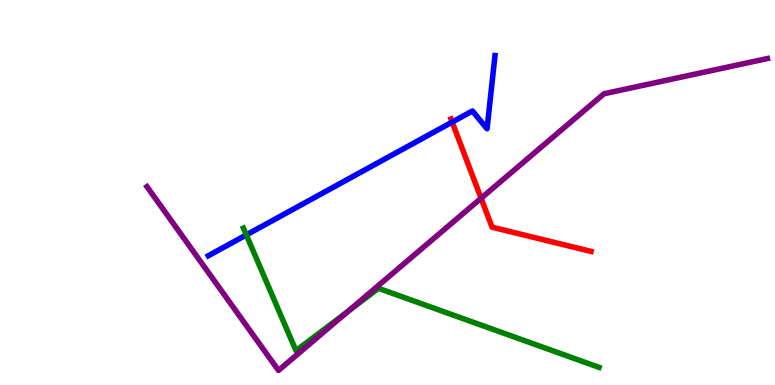[{'lines': ['blue', 'red'], 'intersections': [{'x': 5.83, 'y': 6.83}]}, {'lines': ['green', 'red'], 'intersections': []}, {'lines': ['purple', 'red'], 'intersections': [{'x': 6.21, 'y': 4.85}]}, {'lines': ['blue', 'green'], 'intersections': [{'x': 3.18, 'y': 3.9}]}, {'lines': ['blue', 'purple'], 'intersections': []}, {'lines': ['green', 'purple'], 'intersections': [{'x': 4.49, 'y': 1.91}]}]